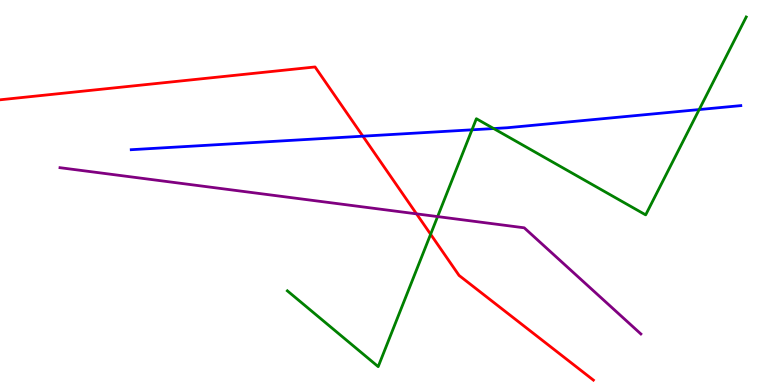[{'lines': ['blue', 'red'], 'intersections': [{'x': 4.68, 'y': 6.46}]}, {'lines': ['green', 'red'], 'intersections': [{'x': 5.56, 'y': 3.92}]}, {'lines': ['purple', 'red'], 'intersections': [{'x': 5.37, 'y': 4.45}]}, {'lines': ['blue', 'green'], 'intersections': [{'x': 6.09, 'y': 6.63}, {'x': 6.37, 'y': 6.66}, {'x': 9.02, 'y': 7.15}]}, {'lines': ['blue', 'purple'], 'intersections': []}, {'lines': ['green', 'purple'], 'intersections': [{'x': 5.65, 'y': 4.37}]}]